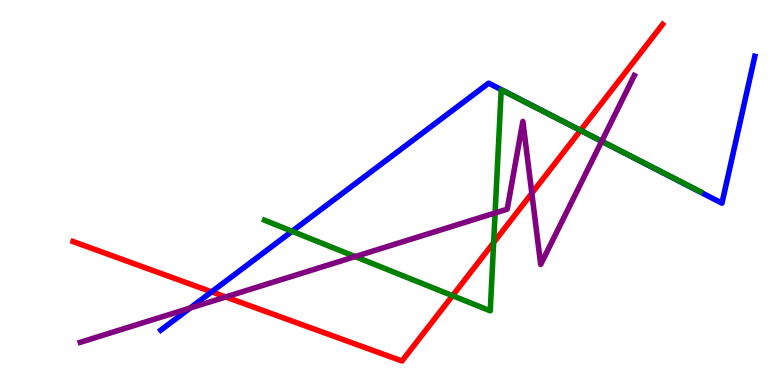[{'lines': ['blue', 'red'], 'intersections': [{'x': 2.73, 'y': 2.42}, {'x': 7.49, 'y': 6.61}]}, {'lines': ['green', 'red'], 'intersections': [{'x': 5.84, 'y': 2.32}, {'x': 6.37, 'y': 3.7}, {'x': 7.49, 'y': 6.61}]}, {'lines': ['purple', 'red'], 'intersections': [{'x': 2.91, 'y': 2.29}, {'x': 6.86, 'y': 4.98}]}, {'lines': ['blue', 'green'], 'intersections': [{'x': 3.77, 'y': 3.99}, {'x': 7.31, 'y': 6.8}]}, {'lines': ['blue', 'purple'], 'intersections': [{'x': 2.45, 'y': 2.0}, {'x': 7.76, 'y': 6.33}]}, {'lines': ['green', 'purple'], 'intersections': [{'x': 4.58, 'y': 3.34}, {'x': 6.39, 'y': 4.47}, {'x': 7.76, 'y': 6.33}]}]